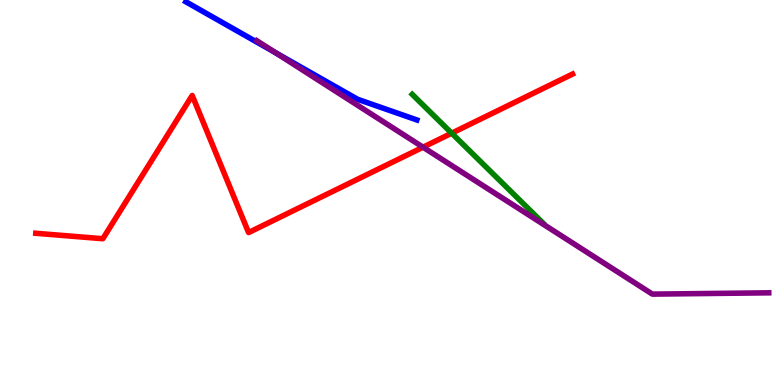[{'lines': ['blue', 'red'], 'intersections': []}, {'lines': ['green', 'red'], 'intersections': [{'x': 5.83, 'y': 6.54}]}, {'lines': ['purple', 'red'], 'intersections': [{'x': 5.46, 'y': 6.18}]}, {'lines': ['blue', 'green'], 'intersections': []}, {'lines': ['blue', 'purple'], 'intersections': [{'x': 3.56, 'y': 8.63}]}, {'lines': ['green', 'purple'], 'intersections': []}]